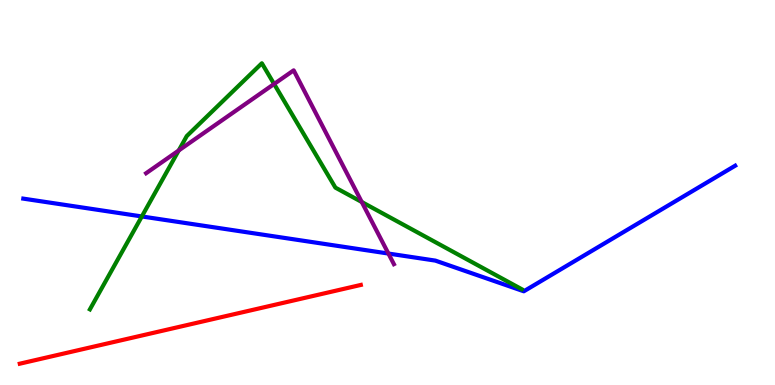[{'lines': ['blue', 'red'], 'intersections': []}, {'lines': ['green', 'red'], 'intersections': []}, {'lines': ['purple', 'red'], 'intersections': []}, {'lines': ['blue', 'green'], 'intersections': [{'x': 1.83, 'y': 4.38}]}, {'lines': ['blue', 'purple'], 'intersections': [{'x': 5.01, 'y': 3.41}]}, {'lines': ['green', 'purple'], 'intersections': [{'x': 2.31, 'y': 6.09}, {'x': 3.54, 'y': 7.82}, {'x': 4.67, 'y': 4.75}]}]